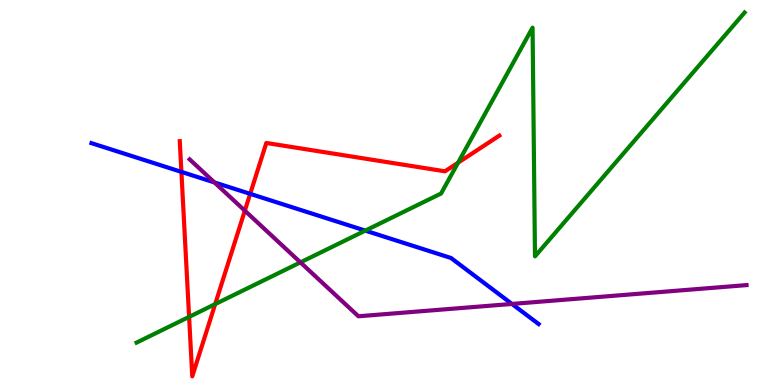[{'lines': ['blue', 'red'], 'intersections': [{'x': 2.34, 'y': 5.54}, {'x': 3.23, 'y': 4.97}]}, {'lines': ['green', 'red'], 'intersections': [{'x': 2.44, 'y': 1.77}, {'x': 2.78, 'y': 2.1}, {'x': 5.91, 'y': 5.77}]}, {'lines': ['purple', 'red'], 'intersections': [{'x': 3.16, 'y': 4.53}]}, {'lines': ['blue', 'green'], 'intersections': [{'x': 4.71, 'y': 4.01}]}, {'lines': ['blue', 'purple'], 'intersections': [{'x': 2.77, 'y': 5.26}, {'x': 6.61, 'y': 2.11}]}, {'lines': ['green', 'purple'], 'intersections': [{'x': 3.88, 'y': 3.19}]}]